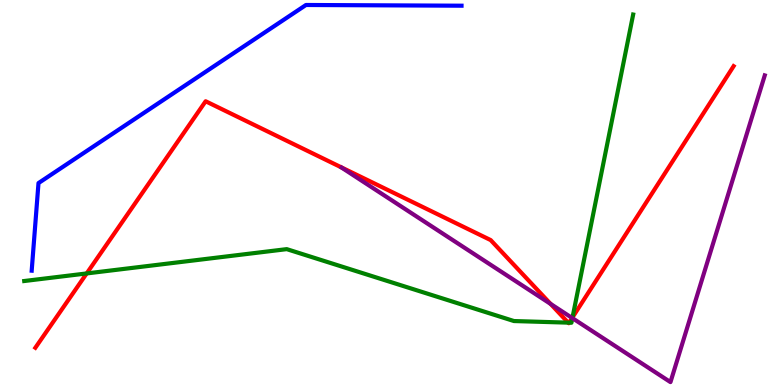[{'lines': ['blue', 'red'], 'intersections': []}, {'lines': ['green', 'red'], 'intersections': [{'x': 1.12, 'y': 2.9}, {'x': 7.33, 'y': 1.62}, {'x': 7.34, 'y': 1.62}, {'x': 7.39, 'y': 1.76}]}, {'lines': ['purple', 'red'], 'intersections': [{'x': 7.1, 'y': 2.11}, {'x': 7.38, 'y': 1.74}]}, {'lines': ['blue', 'green'], 'intersections': []}, {'lines': ['blue', 'purple'], 'intersections': []}, {'lines': ['green', 'purple'], 'intersections': [{'x': 7.39, 'y': 1.74}]}]